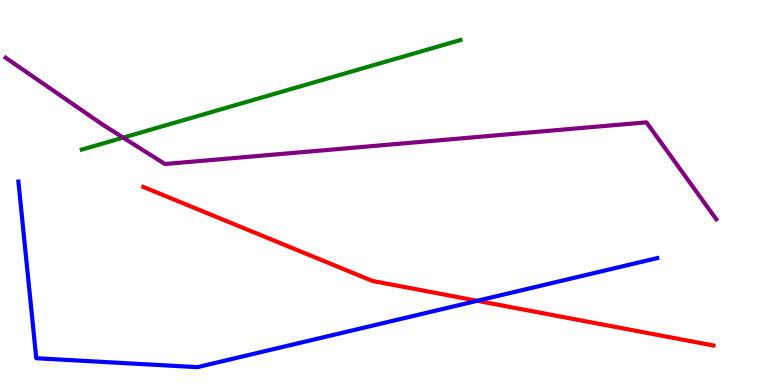[{'lines': ['blue', 'red'], 'intersections': [{'x': 6.16, 'y': 2.19}]}, {'lines': ['green', 'red'], 'intersections': []}, {'lines': ['purple', 'red'], 'intersections': []}, {'lines': ['blue', 'green'], 'intersections': []}, {'lines': ['blue', 'purple'], 'intersections': []}, {'lines': ['green', 'purple'], 'intersections': [{'x': 1.59, 'y': 6.43}]}]